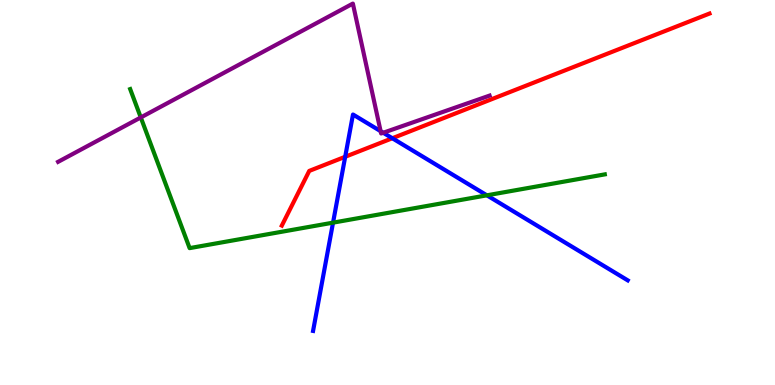[{'lines': ['blue', 'red'], 'intersections': [{'x': 4.45, 'y': 5.93}, {'x': 5.06, 'y': 6.41}]}, {'lines': ['green', 'red'], 'intersections': []}, {'lines': ['purple', 'red'], 'intersections': []}, {'lines': ['blue', 'green'], 'intersections': [{'x': 4.3, 'y': 4.22}, {'x': 6.28, 'y': 4.93}]}, {'lines': ['blue', 'purple'], 'intersections': [{'x': 4.91, 'y': 6.59}, {'x': 4.94, 'y': 6.55}]}, {'lines': ['green', 'purple'], 'intersections': [{'x': 1.82, 'y': 6.95}]}]